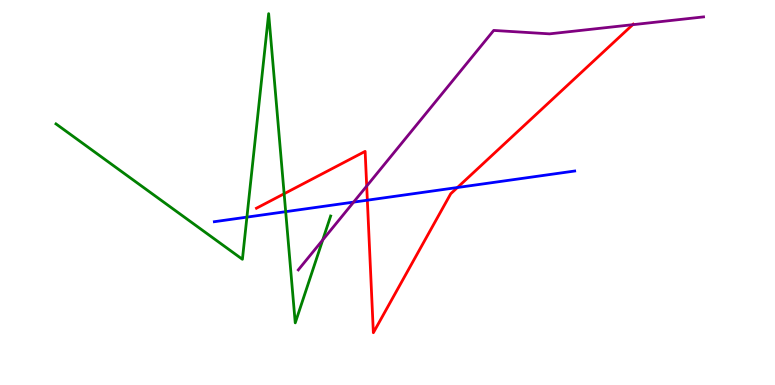[{'lines': ['blue', 'red'], 'intersections': [{'x': 4.74, 'y': 4.8}, {'x': 5.9, 'y': 5.13}]}, {'lines': ['green', 'red'], 'intersections': [{'x': 3.67, 'y': 4.97}]}, {'lines': ['purple', 'red'], 'intersections': [{'x': 4.73, 'y': 5.17}, {'x': 8.16, 'y': 9.36}]}, {'lines': ['blue', 'green'], 'intersections': [{'x': 3.19, 'y': 4.36}, {'x': 3.69, 'y': 4.5}]}, {'lines': ['blue', 'purple'], 'intersections': [{'x': 4.56, 'y': 4.75}]}, {'lines': ['green', 'purple'], 'intersections': [{'x': 4.16, 'y': 3.77}]}]